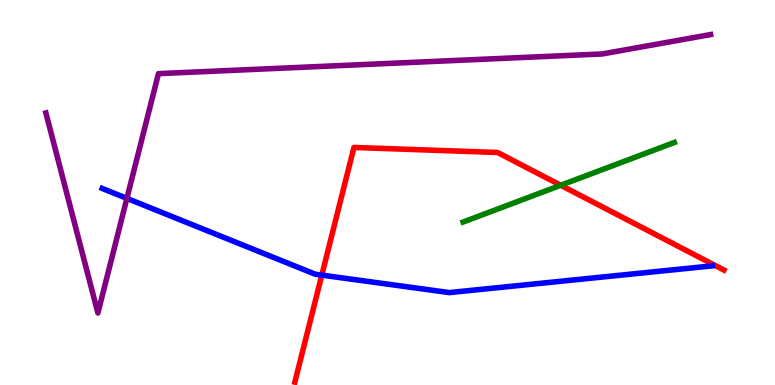[{'lines': ['blue', 'red'], 'intersections': [{'x': 4.15, 'y': 2.85}]}, {'lines': ['green', 'red'], 'intersections': [{'x': 7.24, 'y': 5.19}]}, {'lines': ['purple', 'red'], 'intersections': []}, {'lines': ['blue', 'green'], 'intersections': []}, {'lines': ['blue', 'purple'], 'intersections': [{'x': 1.64, 'y': 4.85}]}, {'lines': ['green', 'purple'], 'intersections': []}]